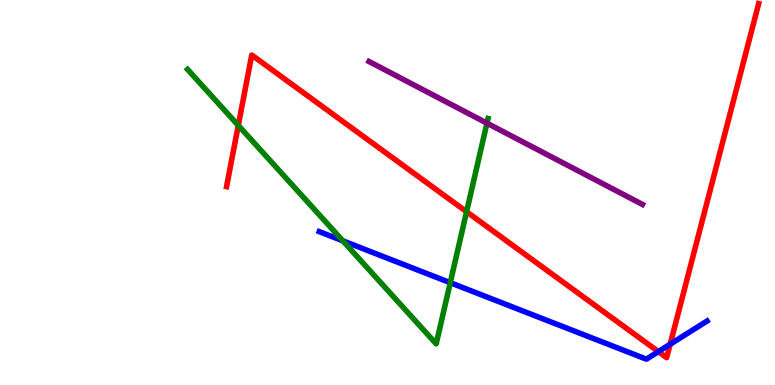[{'lines': ['blue', 'red'], 'intersections': [{'x': 8.49, 'y': 0.867}, {'x': 8.65, 'y': 1.06}]}, {'lines': ['green', 'red'], 'intersections': [{'x': 3.07, 'y': 6.74}, {'x': 6.02, 'y': 4.5}]}, {'lines': ['purple', 'red'], 'intersections': []}, {'lines': ['blue', 'green'], 'intersections': [{'x': 4.42, 'y': 3.74}, {'x': 5.81, 'y': 2.66}]}, {'lines': ['blue', 'purple'], 'intersections': []}, {'lines': ['green', 'purple'], 'intersections': [{'x': 6.28, 'y': 6.8}]}]